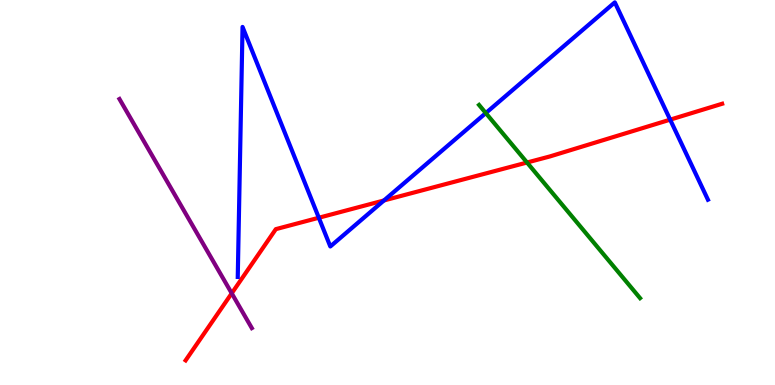[{'lines': ['blue', 'red'], 'intersections': [{'x': 4.11, 'y': 4.34}, {'x': 4.95, 'y': 4.79}, {'x': 8.65, 'y': 6.89}]}, {'lines': ['green', 'red'], 'intersections': [{'x': 6.8, 'y': 5.78}]}, {'lines': ['purple', 'red'], 'intersections': [{'x': 2.99, 'y': 2.38}]}, {'lines': ['blue', 'green'], 'intersections': [{'x': 6.27, 'y': 7.06}]}, {'lines': ['blue', 'purple'], 'intersections': []}, {'lines': ['green', 'purple'], 'intersections': []}]